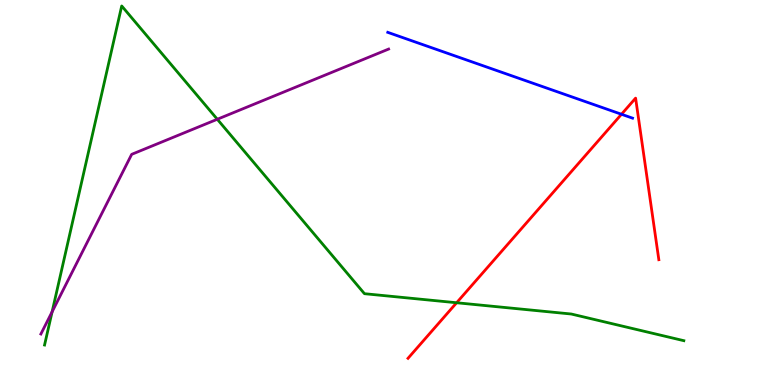[{'lines': ['blue', 'red'], 'intersections': [{'x': 8.02, 'y': 7.03}]}, {'lines': ['green', 'red'], 'intersections': [{'x': 5.89, 'y': 2.14}]}, {'lines': ['purple', 'red'], 'intersections': []}, {'lines': ['blue', 'green'], 'intersections': []}, {'lines': ['blue', 'purple'], 'intersections': []}, {'lines': ['green', 'purple'], 'intersections': [{'x': 0.672, 'y': 1.9}, {'x': 2.8, 'y': 6.9}]}]